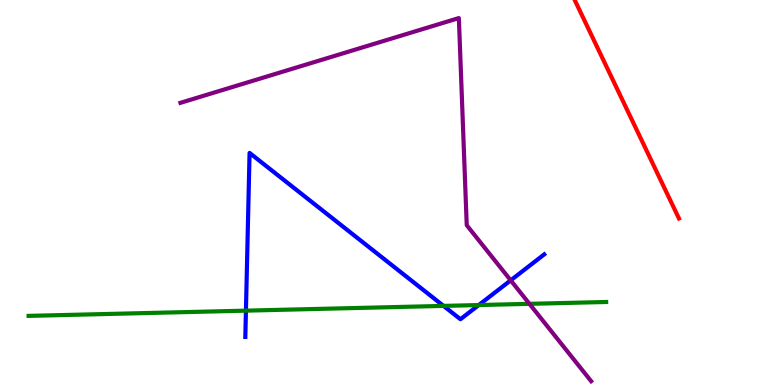[{'lines': ['blue', 'red'], 'intersections': []}, {'lines': ['green', 'red'], 'intersections': []}, {'lines': ['purple', 'red'], 'intersections': []}, {'lines': ['blue', 'green'], 'intersections': [{'x': 3.17, 'y': 1.93}, {'x': 5.72, 'y': 2.05}, {'x': 6.18, 'y': 2.08}]}, {'lines': ['blue', 'purple'], 'intersections': [{'x': 6.59, 'y': 2.72}]}, {'lines': ['green', 'purple'], 'intersections': [{'x': 6.83, 'y': 2.11}]}]